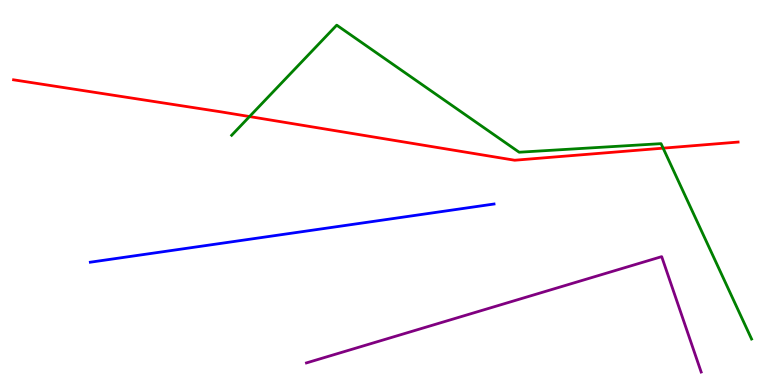[{'lines': ['blue', 'red'], 'intersections': []}, {'lines': ['green', 'red'], 'intersections': [{'x': 3.22, 'y': 6.97}, {'x': 8.56, 'y': 6.15}]}, {'lines': ['purple', 'red'], 'intersections': []}, {'lines': ['blue', 'green'], 'intersections': []}, {'lines': ['blue', 'purple'], 'intersections': []}, {'lines': ['green', 'purple'], 'intersections': []}]